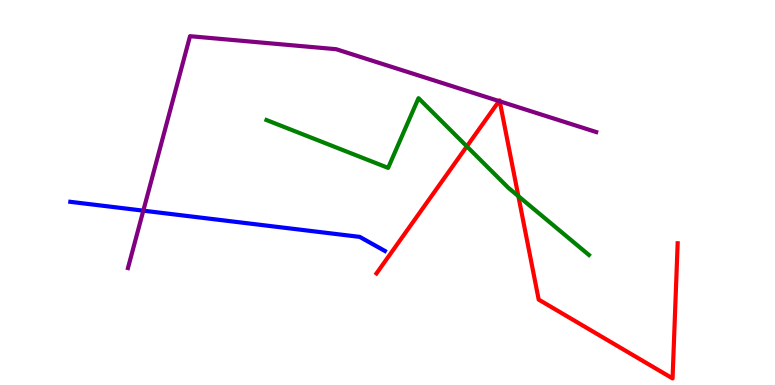[{'lines': ['blue', 'red'], 'intersections': []}, {'lines': ['green', 'red'], 'intersections': [{'x': 6.02, 'y': 6.2}, {'x': 6.69, 'y': 4.91}]}, {'lines': ['purple', 'red'], 'intersections': [{'x': 6.44, 'y': 7.37}, {'x': 6.45, 'y': 7.37}]}, {'lines': ['blue', 'green'], 'intersections': []}, {'lines': ['blue', 'purple'], 'intersections': [{'x': 1.85, 'y': 4.53}]}, {'lines': ['green', 'purple'], 'intersections': []}]